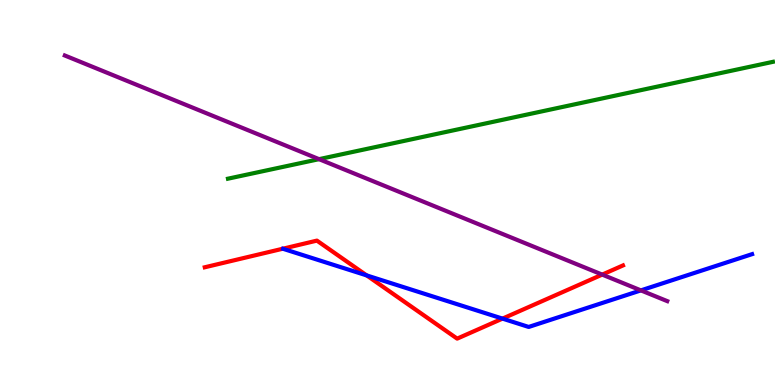[{'lines': ['blue', 'red'], 'intersections': [{'x': 4.73, 'y': 2.85}, {'x': 6.48, 'y': 1.72}]}, {'lines': ['green', 'red'], 'intersections': []}, {'lines': ['purple', 'red'], 'intersections': [{'x': 7.77, 'y': 2.87}]}, {'lines': ['blue', 'green'], 'intersections': []}, {'lines': ['blue', 'purple'], 'intersections': [{'x': 8.27, 'y': 2.46}]}, {'lines': ['green', 'purple'], 'intersections': [{'x': 4.12, 'y': 5.87}]}]